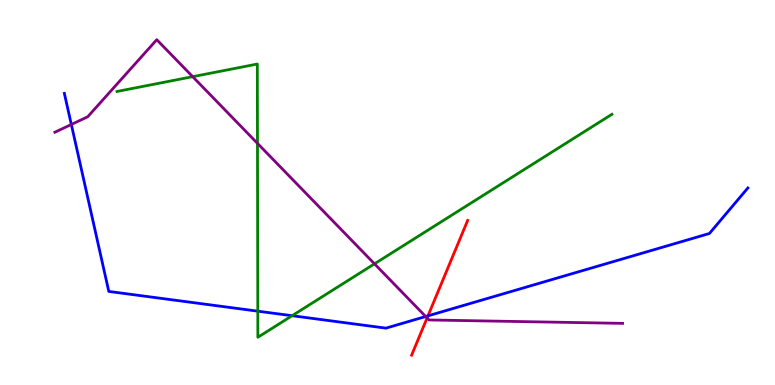[{'lines': ['blue', 'red'], 'intersections': [{'x': 5.52, 'y': 1.8}]}, {'lines': ['green', 'red'], 'intersections': []}, {'lines': ['purple', 'red'], 'intersections': [{'x': 5.51, 'y': 1.74}]}, {'lines': ['blue', 'green'], 'intersections': [{'x': 3.33, 'y': 1.92}, {'x': 3.77, 'y': 1.8}]}, {'lines': ['blue', 'purple'], 'intersections': [{'x': 0.92, 'y': 6.77}, {'x': 5.49, 'y': 1.78}]}, {'lines': ['green', 'purple'], 'intersections': [{'x': 2.49, 'y': 8.01}, {'x': 3.32, 'y': 6.28}, {'x': 4.83, 'y': 3.15}]}]